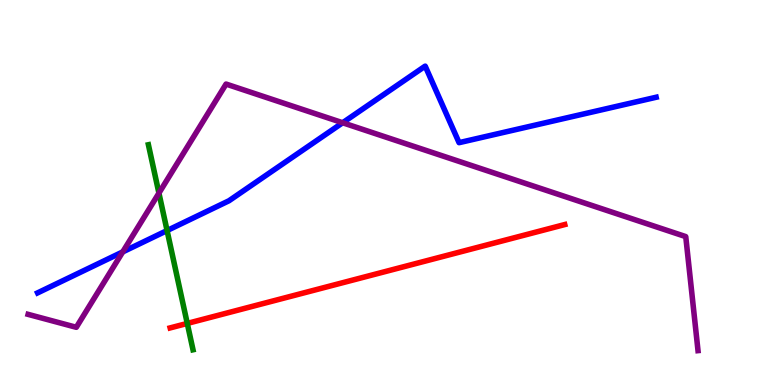[{'lines': ['blue', 'red'], 'intersections': []}, {'lines': ['green', 'red'], 'intersections': [{'x': 2.42, 'y': 1.6}]}, {'lines': ['purple', 'red'], 'intersections': []}, {'lines': ['blue', 'green'], 'intersections': [{'x': 2.16, 'y': 4.01}]}, {'lines': ['blue', 'purple'], 'intersections': [{'x': 1.58, 'y': 3.46}, {'x': 4.42, 'y': 6.81}]}, {'lines': ['green', 'purple'], 'intersections': [{'x': 2.05, 'y': 4.98}]}]